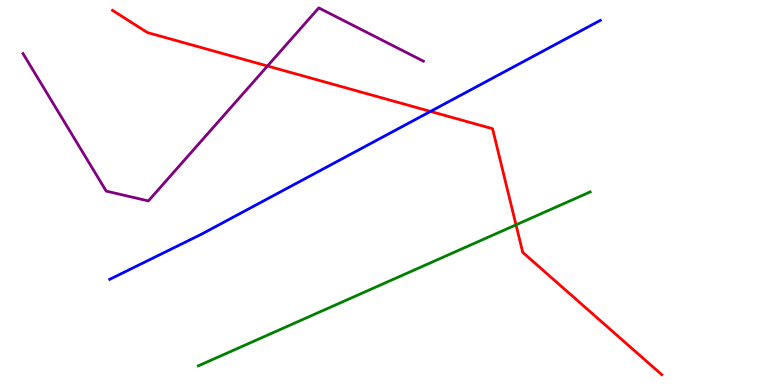[{'lines': ['blue', 'red'], 'intersections': [{'x': 5.55, 'y': 7.11}]}, {'lines': ['green', 'red'], 'intersections': [{'x': 6.66, 'y': 4.16}]}, {'lines': ['purple', 'red'], 'intersections': [{'x': 3.45, 'y': 8.29}]}, {'lines': ['blue', 'green'], 'intersections': []}, {'lines': ['blue', 'purple'], 'intersections': []}, {'lines': ['green', 'purple'], 'intersections': []}]